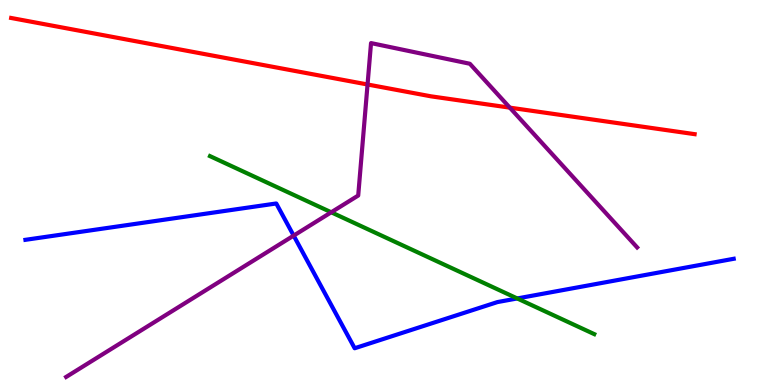[{'lines': ['blue', 'red'], 'intersections': []}, {'lines': ['green', 'red'], 'intersections': []}, {'lines': ['purple', 'red'], 'intersections': [{'x': 4.74, 'y': 7.81}, {'x': 6.58, 'y': 7.2}]}, {'lines': ['blue', 'green'], 'intersections': [{'x': 6.67, 'y': 2.25}]}, {'lines': ['blue', 'purple'], 'intersections': [{'x': 3.79, 'y': 3.88}]}, {'lines': ['green', 'purple'], 'intersections': [{'x': 4.27, 'y': 4.49}]}]